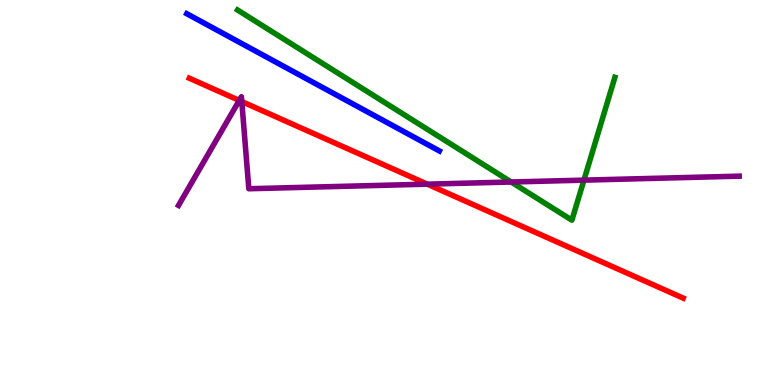[{'lines': ['blue', 'red'], 'intersections': []}, {'lines': ['green', 'red'], 'intersections': []}, {'lines': ['purple', 'red'], 'intersections': [{'x': 3.09, 'y': 7.39}, {'x': 3.12, 'y': 7.36}, {'x': 5.51, 'y': 5.22}]}, {'lines': ['blue', 'green'], 'intersections': []}, {'lines': ['blue', 'purple'], 'intersections': []}, {'lines': ['green', 'purple'], 'intersections': [{'x': 6.6, 'y': 5.27}, {'x': 7.53, 'y': 5.32}]}]